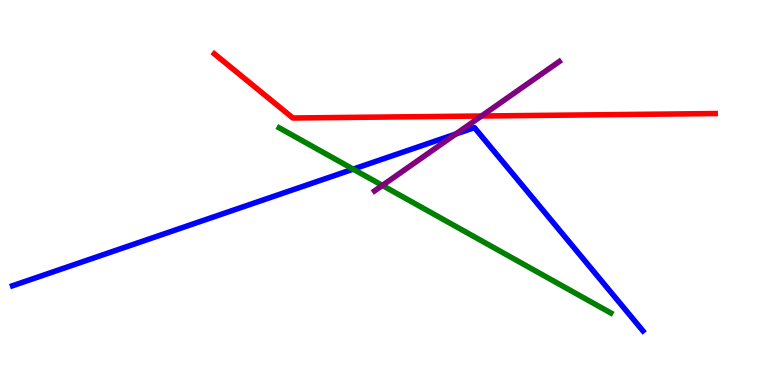[{'lines': ['blue', 'red'], 'intersections': []}, {'lines': ['green', 'red'], 'intersections': []}, {'lines': ['purple', 'red'], 'intersections': [{'x': 6.21, 'y': 6.99}]}, {'lines': ['blue', 'green'], 'intersections': [{'x': 4.56, 'y': 5.61}]}, {'lines': ['blue', 'purple'], 'intersections': [{'x': 5.88, 'y': 6.52}]}, {'lines': ['green', 'purple'], 'intersections': [{'x': 4.93, 'y': 5.18}]}]